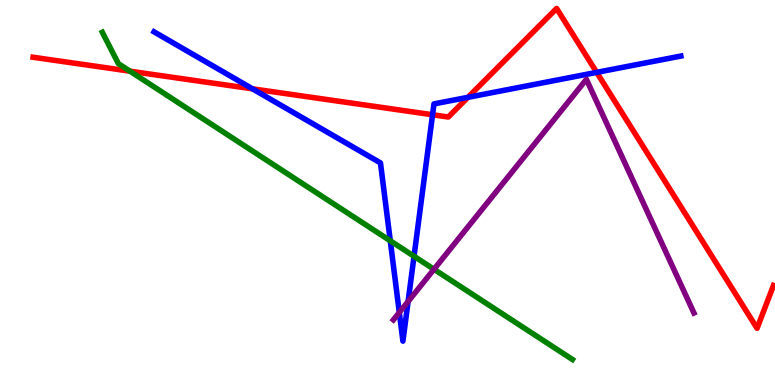[{'lines': ['blue', 'red'], 'intersections': [{'x': 3.26, 'y': 7.69}, {'x': 5.58, 'y': 7.02}, {'x': 6.04, 'y': 7.47}, {'x': 7.7, 'y': 8.12}]}, {'lines': ['green', 'red'], 'intersections': [{'x': 1.68, 'y': 8.15}]}, {'lines': ['purple', 'red'], 'intersections': []}, {'lines': ['blue', 'green'], 'intersections': [{'x': 5.04, 'y': 3.75}, {'x': 5.34, 'y': 3.34}]}, {'lines': ['blue', 'purple'], 'intersections': [{'x': 5.15, 'y': 1.88}, {'x': 5.27, 'y': 2.17}]}, {'lines': ['green', 'purple'], 'intersections': [{'x': 5.6, 'y': 3.01}]}]